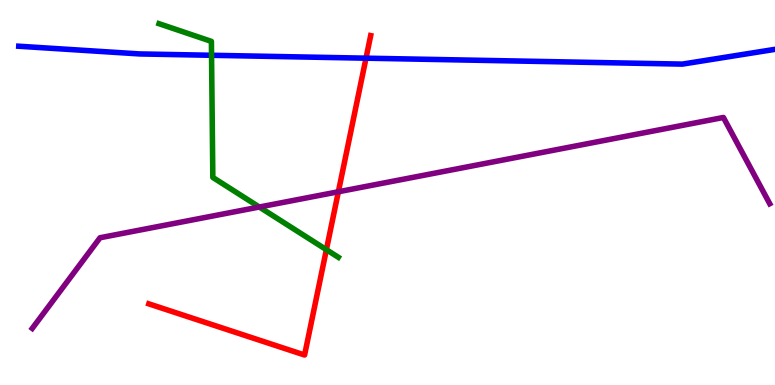[{'lines': ['blue', 'red'], 'intersections': [{'x': 4.72, 'y': 8.49}]}, {'lines': ['green', 'red'], 'intersections': [{'x': 4.21, 'y': 3.51}]}, {'lines': ['purple', 'red'], 'intersections': [{'x': 4.37, 'y': 5.02}]}, {'lines': ['blue', 'green'], 'intersections': [{'x': 2.73, 'y': 8.56}]}, {'lines': ['blue', 'purple'], 'intersections': []}, {'lines': ['green', 'purple'], 'intersections': [{'x': 3.35, 'y': 4.62}]}]